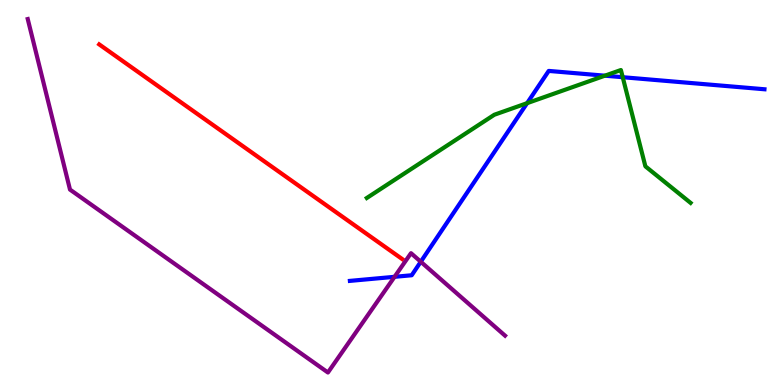[{'lines': ['blue', 'red'], 'intersections': []}, {'lines': ['green', 'red'], 'intersections': []}, {'lines': ['purple', 'red'], 'intersections': []}, {'lines': ['blue', 'green'], 'intersections': [{'x': 6.8, 'y': 7.32}, {'x': 7.8, 'y': 8.03}, {'x': 8.04, 'y': 7.99}]}, {'lines': ['blue', 'purple'], 'intersections': [{'x': 5.09, 'y': 2.81}, {'x': 5.43, 'y': 3.2}]}, {'lines': ['green', 'purple'], 'intersections': []}]